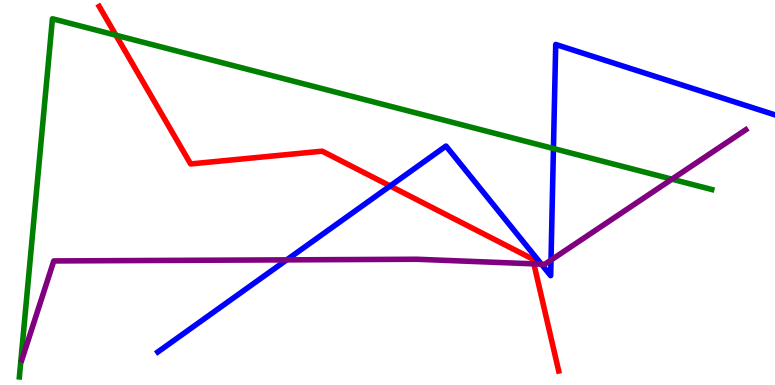[{'lines': ['blue', 'red'], 'intersections': [{'x': 5.03, 'y': 5.17}]}, {'lines': ['green', 'red'], 'intersections': [{'x': 1.5, 'y': 9.09}]}, {'lines': ['purple', 'red'], 'intersections': [{'x': 6.89, 'y': 3.15}]}, {'lines': ['blue', 'green'], 'intersections': [{'x': 7.14, 'y': 6.14}]}, {'lines': ['blue', 'purple'], 'intersections': [{'x': 3.7, 'y': 3.25}, {'x': 6.99, 'y': 3.14}, {'x': 7.11, 'y': 3.24}]}, {'lines': ['green', 'purple'], 'intersections': [{'x': 8.67, 'y': 5.35}]}]